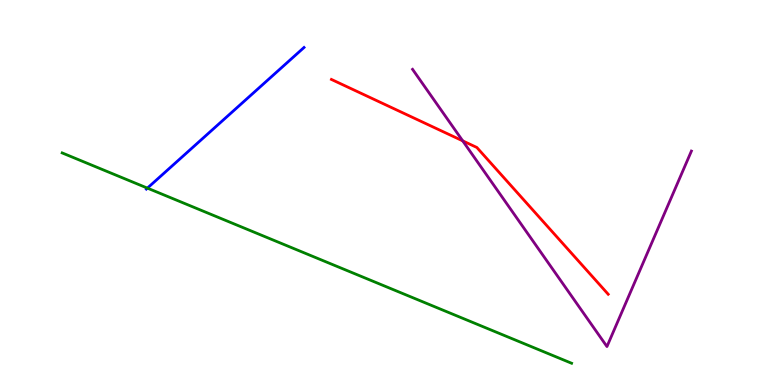[{'lines': ['blue', 'red'], 'intersections': []}, {'lines': ['green', 'red'], 'intersections': []}, {'lines': ['purple', 'red'], 'intersections': [{'x': 5.97, 'y': 6.34}]}, {'lines': ['blue', 'green'], 'intersections': [{'x': 1.9, 'y': 5.11}]}, {'lines': ['blue', 'purple'], 'intersections': []}, {'lines': ['green', 'purple'], 'intersections': []}]